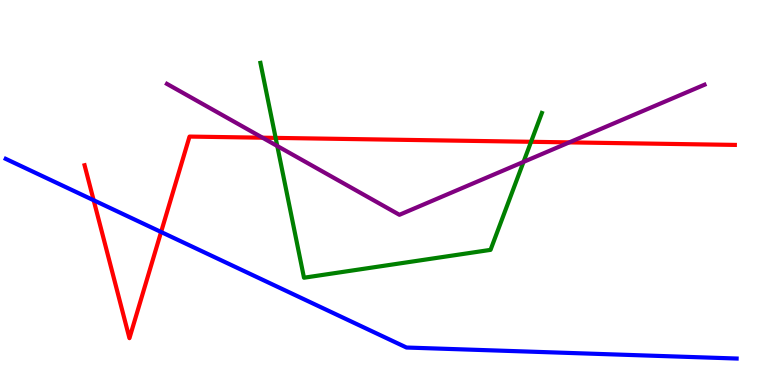[{'lines': ['blue', 'red'], 'intersections': [{'x': 1.21, 'y': 4.8}, {'x': 2.08, 'y': 3.97}]}, {'lines': ['green', 'red'], 'intersections': [{'x': 3.56, 'y': 6.42}, {'x': 6.85, 'y': 6.32}]}, {'lines': ['purple', 'red'], 'intersections': [{'x': 3.39, 'y': 6.42}, {'x': 7.35, 'y': 6.3}]}, {'lines': ['blue', 'green'], 'intersections': []}, {'lines': ['blue', 'purple'], 'intersections': []}, {'lines': ['green', 'purple'], 'intersections': [{'x': 3.58, 'y': 6.21}, {'x': 6.76, 'y': 5.8}]}]